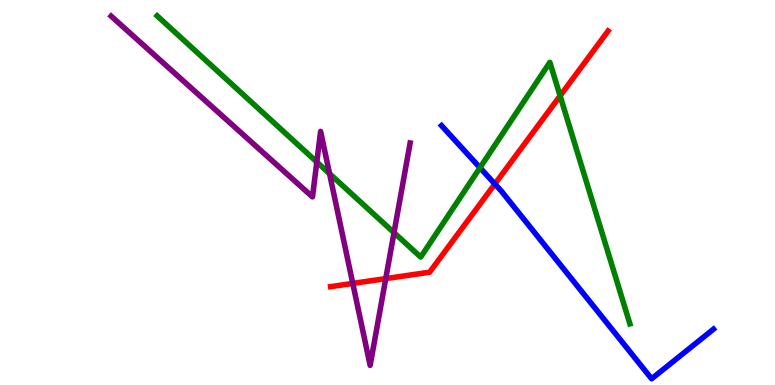[{'lines': ['blue', 'red'], 'intersections': [{'x': 6.39, 'y': 5.22}]}, {'lines': ['green', 'red'], 'intersections': [{'x': 7.23, 'y': 7.51}]}, {'lines': ['purple', 'red'], 'intersections': [{'x': 4.55, 'y': 2.64}, {'x': 4.98, 'y': 2.76}]}, {'lines': ['blue', 'green'], 'intersections': [{'x': 6.19, 'y': 5.64}]}, {'lines': ['blue', 'purple'], 'intersections': []}, {'lines': ['green', 'purple'], 'intersections': [{'x': 4.09, 'y': 5.79}, {'x': 4.25, 'y': 5.49}, {'x': 5.08, 'y': 3.96}]}]